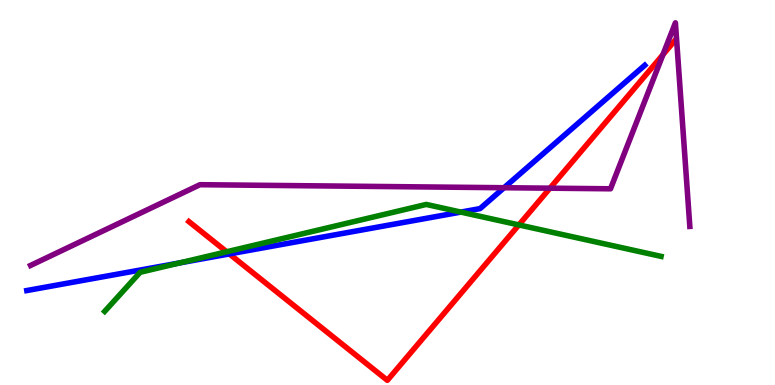[{'lines': ['blue', 'red'], 'intersections': [{'x': 2.96, 'y': 3.4}]}, {'lines': ['green', 'red'], 'intersections': [{'x': 2.92, 'y': 3.46}, {'x': 6.7, 'y': 4.16}]}, {'lines': ['purple', 'red'], 'intersections': [{'x': 7.1, 'y': 5.11}, {'x': 8.55, 'y': 8.58}]}, {'lines': ['blue', 'green'], 'intersections': [{'x': 2.32, 'y': 3.17}, {'x': 5.95, 'y': 4.49}]}, {'lines': ['blue', 'purple'], 'intersections': [{'x': 6.5, 'y': 5.12}]}, {'lines': ['green', 'purple'], 'intersections': []}]